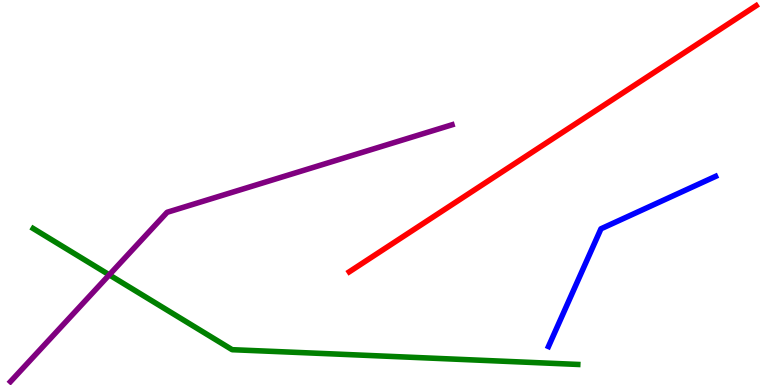[{'lines': ['blue', 'red'], 'intersections': []}, {'lines': ['green', 'red'], 'intersections': []}, {'lines': ['purple', 'red'], 'intersections': []}, {'lines': ['blue', 'green'], 'intersections': []}, {'lines': ['blue', 'purple'], 'intersections': []}, {'lines': ['green', 'purple'], 'intersections': [{'x': 1.41, 'y': 2.86}]}]